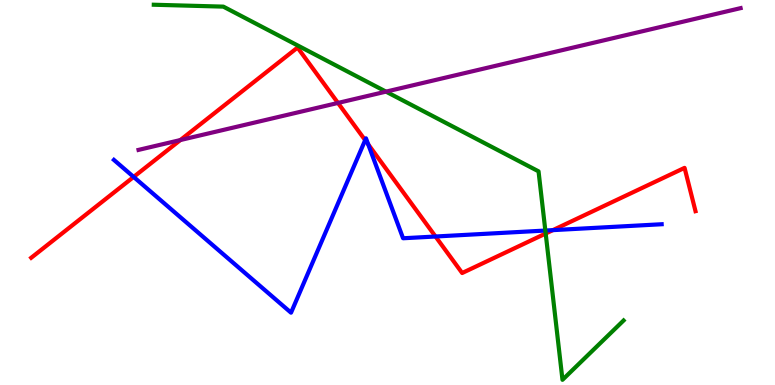[{'lines': ['blue', 'red'], 'intersections': [{'x': 1.72, 'y': 5.4}, {'x': 4.71, 'y': 6.36}, {'x': 4.75, 'y': 6.25}, {'x': 5.62, 'y': 3.86}, {'x': 7.13, 'y': 4.02}]}, {'lines': ['green', 'red'], 'intersections': [{'x': 7.04, 'y': 3.93}]}, {'lines': ['purple', 'red'], 'intersections': [{'x': 2.33, 'y': 6.36}, {'x': 4.36, 'y': 7.33}]}, {'lines': ['blue', 'green'], 'intersections': [{'x': 7.04, 'y': 4.01}]}, {'lines': ['blue', 'purple'], 'intersections': []}, {'lines': ['green', 'purple'], 'intersections': [{'x': 4.98, 'y': 7.62}]}]